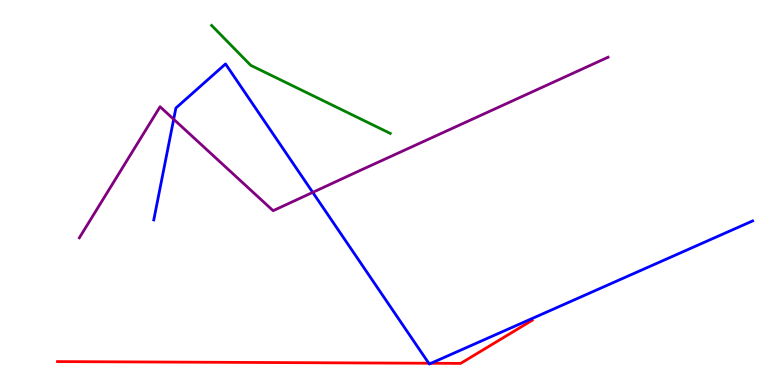[{'lines': ['blue', 'red'], 'intersections': [{'x': 5.53, 'y': 0.565}, {'x': 5.56, 'y': 0.565}]}, {'lines': ['green', 'red'], 'intersections': []}, {'lines': ['purple', 'red'], 'intersections': []}, {'lines': ['blue', 'green'], 'intersections': []}, {'lines': ['blue', 'purple'], 'intersections': [{'x': 2.24, 'y': 6.9}, {'x': 4.04, 'y': 5.0}]}, {'lines': ['green', 'purple'], 'intersections': []}]